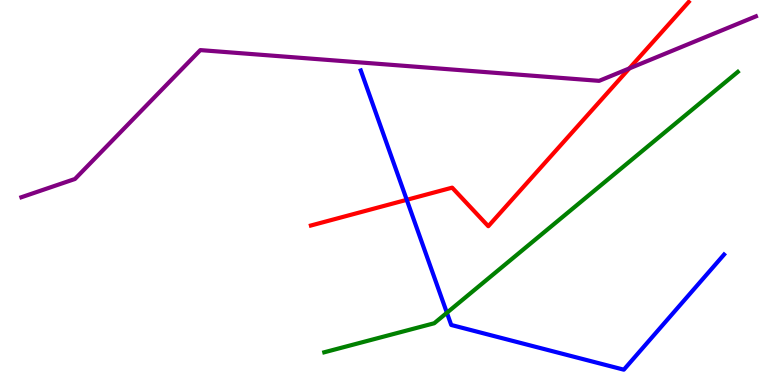[{'lines': ['blue', 'red'], 'intersections': [{'x': 5.25, 'y': 4.81}]}, {'lines': ['green', 'red'], 'intersections': []}, {'lines': ['purple', 'red'], 'intersections': [{'x': 8.12, 'y': 8.22}]}, {'lines': ['blue', 'green'], 'intersections': [{'x': 5.77, 'y': 1.88}]}, {'lines': ['blue', 'purple'], 'intersections': []}, {'lines': ['green', 'purple'], 'intersections': []}]